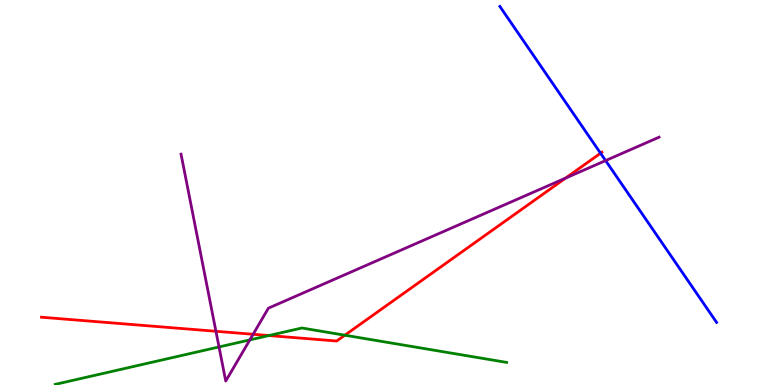[{'lines': ['blue', 'red'], 'intersections': [{'x': 7.75, 'y': 6.02}]}, {'lines': ['green', 'red'], 'intersections': [{'x': 3.47, 'y': 1.28}, {'x': 4.45, 'y': 1.29}]}, {'lines': ['purple', 'red'], 'intersections': [{'x': 2.79, 'y': 1.4}, {'x': 3.27, 'y': 1.32}, {'x': 7.3, 'y': 5.37}]}, {'lines': ['blue', 'green'], 'intersections': []}, {'lines': ['blue', 'purple'], 'intersections': [{'x': 7.81, 'y': 5.83}]}, {'lines': ['green', 'purple'], 'intersections': [{'x': 2.83, 'y': 0.988}, {'x': 3.22, 'y': 1.17}]}]